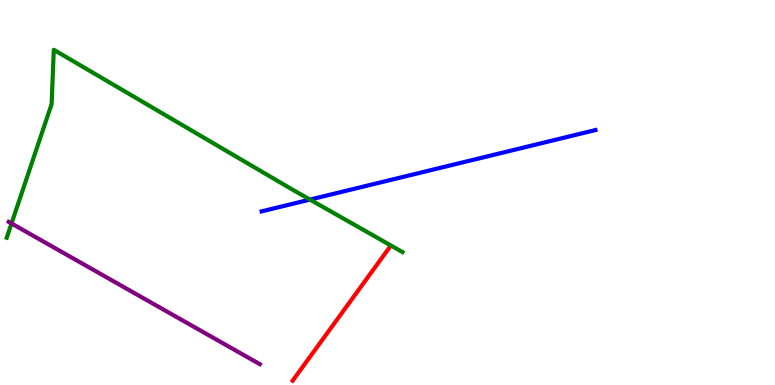[{'lines': ['blue', 'red'], 'intersections': []}, {'lines': ['green', 'red'], 'intersections': []}, {'lines': ['purple', 'red'], 'intersections': []}, {'lines': ['blue', 'green'], 'intersections': [{'x': 4.0, 'y': 4.82}]}, {'lines': ['blue', 'purple'], 'intersections': []}, {'lines': ['green', 'purple'], 'intersections': [{'x': 0.149, 'y': 4.2}]}]